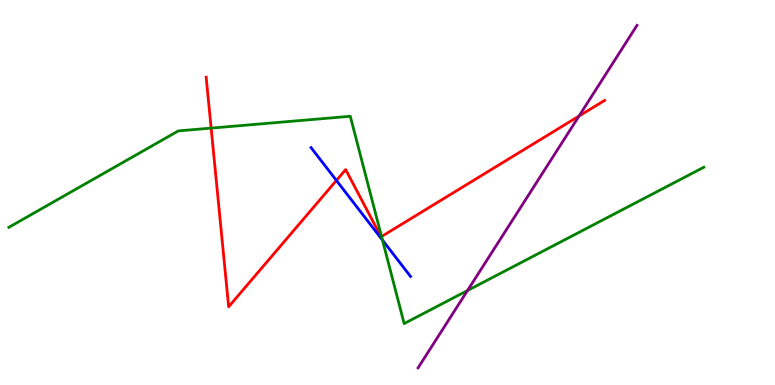[{'lines': ['blue', 'red'], 'intersections': [{'x': 4.34, 'y': 5.31}]}, {'lines': ['green', 'red'], 'intersections': [{'x': 2.72, 'y': 6.67}, {'x': 4.92, 'y': 3.86}]}, {'lines': ['purple', 'red'], 'intersections': [{'x': 7.47, 'y': 6.99}]}, {'lines': ['blue', 'green'], 'intersections': [{'x': 4.93, 'y': 3.76}]}, {'lines': ['blue', 'purple'], 'intersections': []}, {'lines': ['green', 'purple'], 'intersections': [{'x': 6.03, 'y': 2.45}]}]